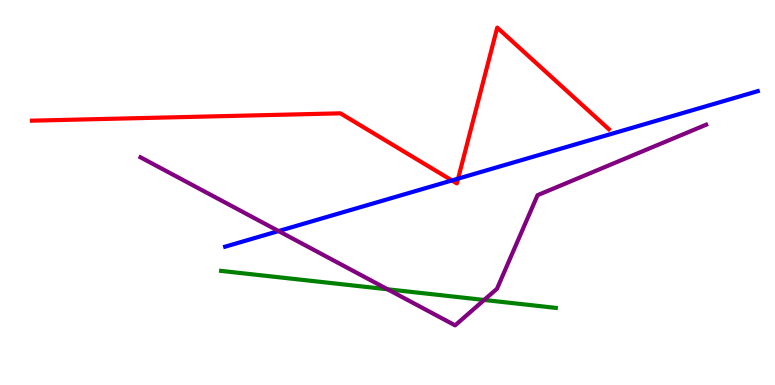[{'lines': ['blue', 'red'], 'intersections': [{'x': 5.83, 'y': 5.31}, {'x': 5.91, 'y': 5.36}]}, {'lines': ['green', 'red'], 'intersections': []}, {'lines': ['purple', 'red'], 'intersections': []}, {'lines': ['blue', 'green'], 'intersections': []}, {'lines': ['blue', 'purple'], 'intersections': [{'x': 3.59, 'y': 4.0}]}, {'lines': ['green', 'purple'], 'intersections': [{'x': 5.0, 'y': 2.49}, {'x': 6.25, 'y': 2.21}]}]